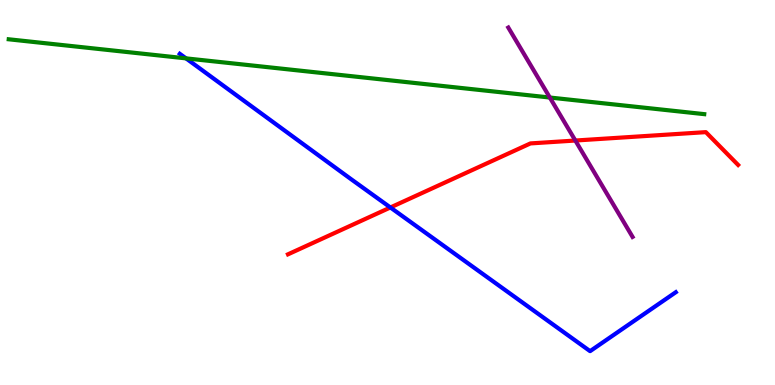[{'lines': ['blue', 'red'], 'intersections': [{'x': 5.04, 'y': 4.61}]}, {'lines': ['green', 'red'], 'intersections': []}, {'lines': ['purple', 'red'], 'intersections': [{'x': 7.42, 'y': 6.35}]}, {'lines': ['blue', 'green'], 'intersections': [{'x': 2.4, 'y': 8.48}]}, {'lines': ['blue', 'purple'], 'intersections': []}, {'lines': ['green', 'purple'], 'intersections': [{'x': 7.09, 'y': 7.47}]}]